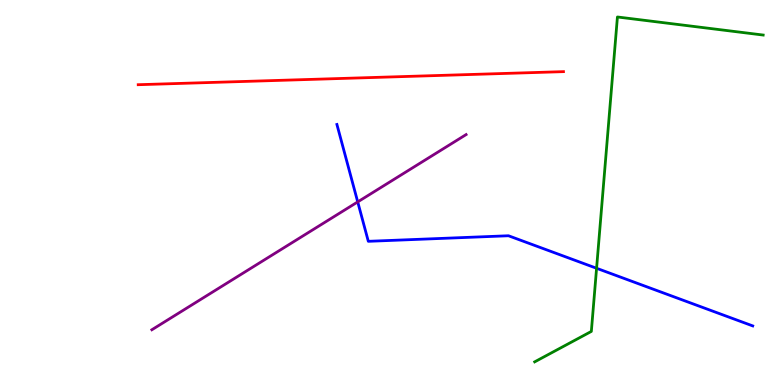[{'lines': ['blue', 'red'], 'intersections': []}, {'lines': ['green', 'red'], 'intersections': []}, {'lines': ['purple', 'red'], 'intersections': []}, {'lines': ['blue', 'green'], 'intersections': [{'x': 7.7, 'y': 3.03}]}, {'lines': ['blue', 'purple'], 'intersections': [{'x': 4.62, 'y': 4.76}]}, {'lines': ['green', 'purple'], 'intersections': []}]